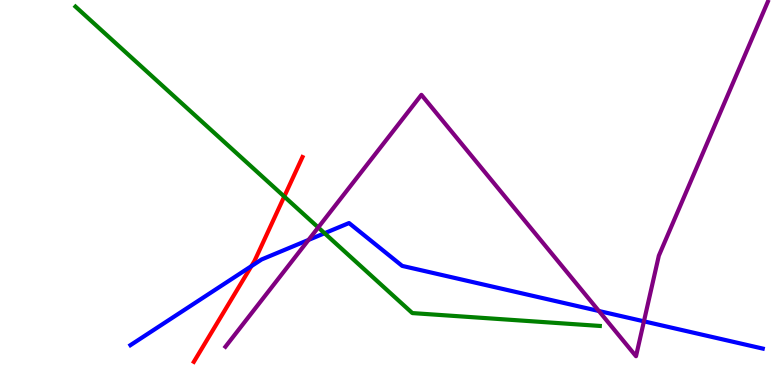[{'lines': ['blue', 'red'], 'intersections': [{'x': 3.24, 'y': 3.09}]}, {'lines': ['green', 'red'], 'intersections': [{'x': 3.67, 'y': 4.9}]}, {'lines': ['purple', 'red'], 'intersections': []}, {'lines': ['blue', 'green'], 'intersections': [{'x': 4.19, 'y': 3.94}]}, {'lines': ['blue', 'purple'], 'intersections': [{'x': 3.98, 'y': 3.77}, {'x': 7.73, 'y': 1.92}, {'x': 8.31, 'y': 1.65}]}, {'lines': ['green', 'purple'], 'intersections': [{'x': 4.11, 'y': 4.09}]}]